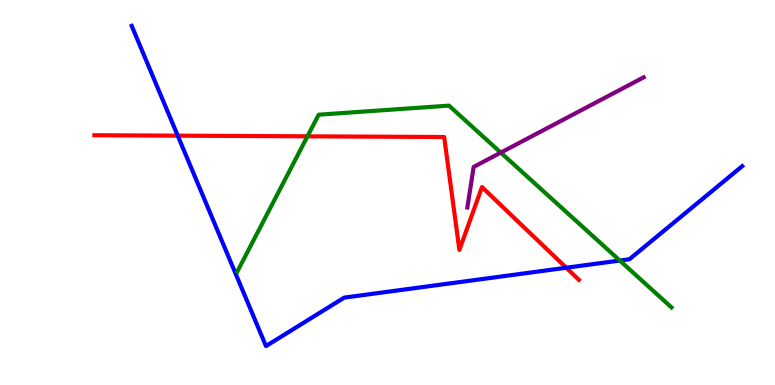[{'lines': ['blue', 'red'], 'intersections': [{'x': 2.29, 'y': 6.48}, {'x': 7.31, 'y': 3.05}]}, {'lines': ['green', 'red'], 'intersections': [{'x': 3.97, 'y': 6.46}]}, {'lines': ['purple', 'red'], 'intersections': []}, {'lines': ['blue', 'green'], 'intersections': [{'x': 8.0, 'y': 3.23}]}, {'lines': ['blue', 'purple'], 'intersections': []}, {'lines': ['green', 'purple'], 'intersections': [{'x': 6.46, 'y': 6.04}]}]